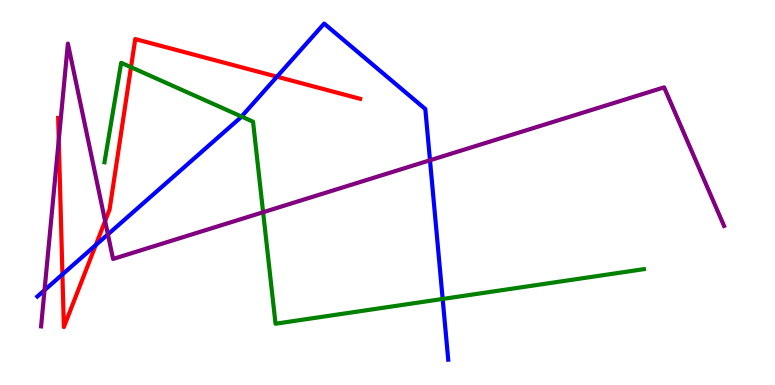[{'lines': ['blue', 'red'], 'intersections': [{'x': 0.806, 'y': 2.87}, {'x': 1.24, 'y': 3.63}, {'x': 3.57, 'y': 8.01}]}, {'lines': ['green', 'red'], 'intersections': [{'x': 1.69, 'y': 8.25}]}, {'lines': ['purple', 'red'], 'intersections': [{'x': 0.758, 'y': 6.37}, {'x': 1.36, 'y': 4.26}]}, {'lines': ['blue', 'green'], 'intersections': [{'x': 3.12, 'y': 6.97}, {'x': 5.71, 'y': 2.23}]}, {'lines': ['blue', 'purple'], 'intersections': [{'x': 0.575, 'y': 2.46}, {'x': 1.39, 'y': 3.91}, {'x': 5.55, 'y': 5.84}]}, {'lines': ['green', 'purple'], 'intersections': [{'x': 3.39, 'y': 4.49}]}]